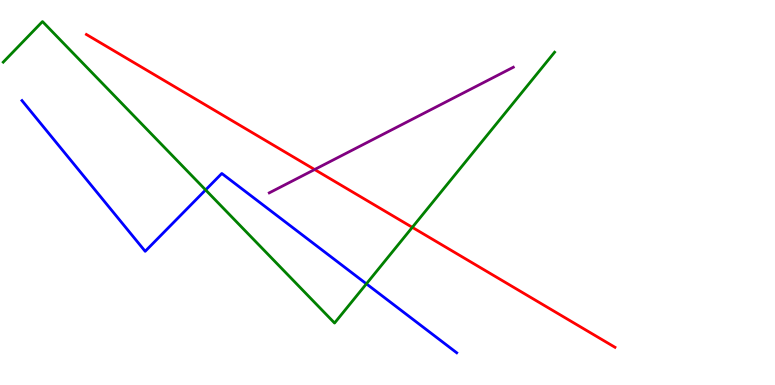[{'lines': ['blue', 'red'], 'intersections': []}, {'lines': ['green', 'red'], 'intersections': [{'x': 5.32, 'y': 4.1}]}, {'lines': ['purple', 'red'], 'intersections': [{'x': 4.06, 'y': 5.6}]}, {'lines': ['blue', 'green'], 'intersections': [{'x': 2.65, 'y': 5.07}, {'x': 4.73, 'y': 2.63}]}, {'lines': ['blue', 'purple'], 'intersections': []}, {'lines': ['green', 'purple'], 'intersections': []}]